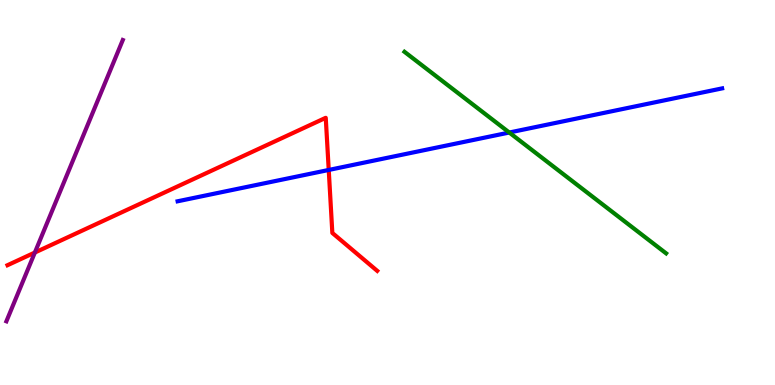[{'lines': ['blue', 'red'], 'intersections': [{'x': 4.24, 'y': 5.59}]}, {'lines': ['green', 'red'], 'intersections': []}, {'lines': ['purple', 'red'], 'intersections': [{'x': 0.45, 'y': 3.44}]}, {'lines': ['blue', 'green'], 'intersections': [{'x': 6.57, 'y': 6.56}]}, {'lines': ['blue', 'purple'], 'intersections': []}, {'lines': ['green', 'purple'], 'intersections': []}]